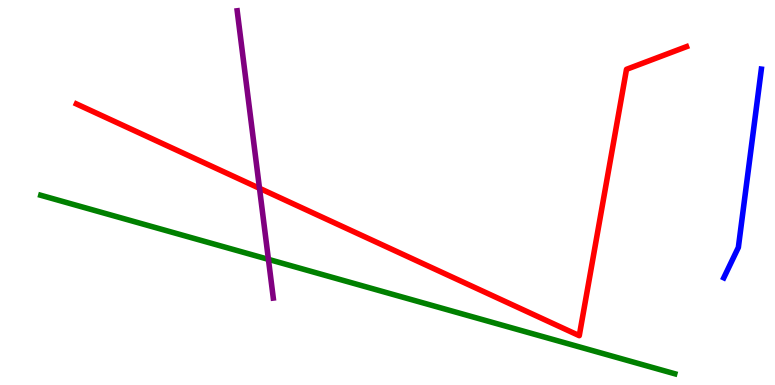[{'lines': ['blue', 'red'], 'intersections': []}, {'lines': ['green', 'red'], 'intersections': []}, {'lines': ['purple', 'red'], 'intersections': [{'x': 3.35, 'y': 5.11}]}, {'lines': ['blue', 'green'], 'intersections': []}, {'lines': ['blue', 'purple'], 'intersections': []}, {'lines': ['green', 'purple'], 'intersections': [{'x': 3.46, 'y': 3.26}]}]